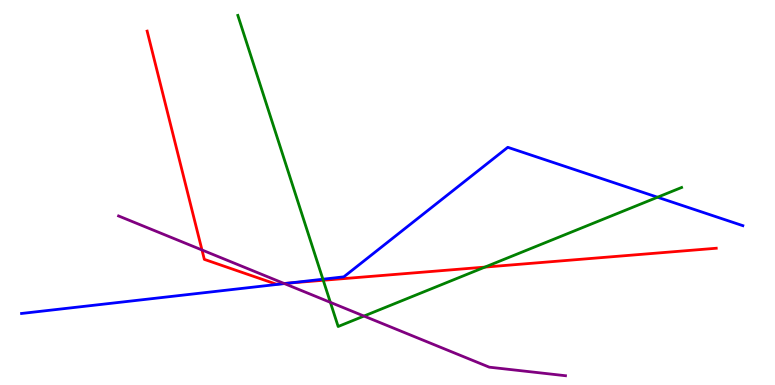[{'lines': ['blue', 'red'], 'intersections': [{'x': 3.73, 'y': 2.65}]}, {'lines': ['green', 'red'], 'intersections': [{'x': 4.17, 'y': 2.72}, {'x': 6.26, 'y': 3.06}]}, {'lines': ['purple', 'red'], 'intersections': [{'x': 2.61, 'y': 3.51}, {'x': 3.67, 'y': 2.64}]}, {'lines': ['blue', 'green'], 'intersections': [{'x': 4.17, 'y': 2.75}, {'x': 8.48, 'y': 4.88}]}, {'lines': ['blue', 'purple'], 'intersections': [{'x': 3.67, 'y': 2.63}]}, {'lines': ['green', 'purple'], 'intersections': [{'x': 4.26, 'y': 2.15}, {'x': 4.7, 'y': 1.79}]}]